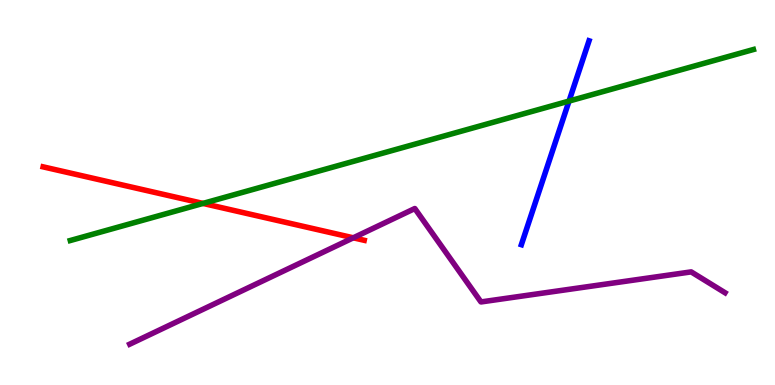[{'lines': ['blue', 'red'], 'intersections': []}, {'lines': ['green', 'red'], 'intersections': [{'x': 2.62, 'y': 4.72}]}, {'lines': ['purple', 'red'], 'intersections': [{'x': 4.56, 'y': 3.82}]}, {'lines': ['blue', 'green'], 'intersections': [{'x': 7.34, 'y': 7.37}]}, {'lines': ['blue', 'purple'], 'intersections': []}, {'lines': ['green', 'purple'], 'intersections': []}]